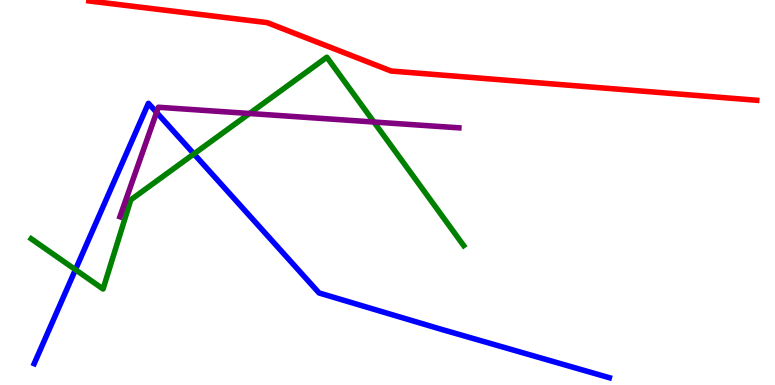[{'lines': ['blue', 'red'], 'intersections': []}, {'lines': ['green', 'red'], 'intersections': []}, {'lines': ['purple', 'red'], 'intersections': []}, {'lines': ['blue', 'green'], 'intersections': [{'x': 0.973, 'y': 3.0}, {'x': 2.5, 'y': 6.0}]}, {'lines': ['blue', 'purple'], 'intersections': [{'x': 2.02, 'y': 7.08}]}, {'lines': ['green', 'purple'], 'intersections': [{'x': 3.22, 'y': 7.05}, {'x': 4.82, 'y': 6.83}]}]